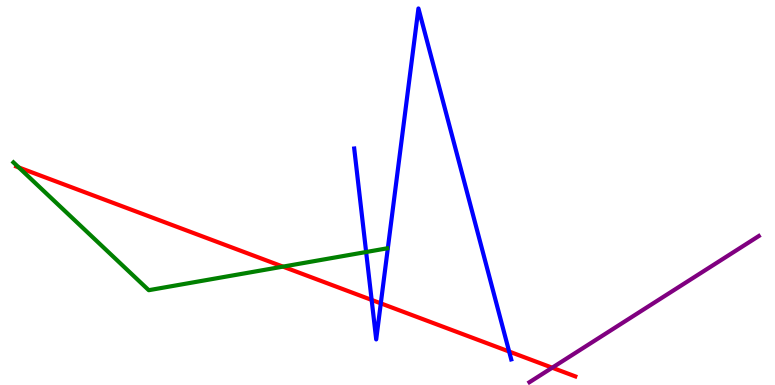[{'lines': ['blue', 'red'], 'intersections': [{'x': 4.8, 'y': 2.21}, {'x': 4.91, 'y': 2.12}, {'x': 6.57, 'y': 0.869}]}, {'lines': ['green', 'red'], 'intersections': [{'x': 0.243, 'y': 5.65}, {'x': 3.65, 'y': 3.07}]}, {'lines': ['purple', 'red'], 'intersections': [{'x': 7.13, 'y': 0.449}]}, {'lines': ['blue', 'green'], 'intersections': [{'x': 4.72, 'y': 3.45}]}, {'lines': ['blue', 'purple'], 'intersections': []}, {'lines': ['green', 'purple'], 'intersections': []}]